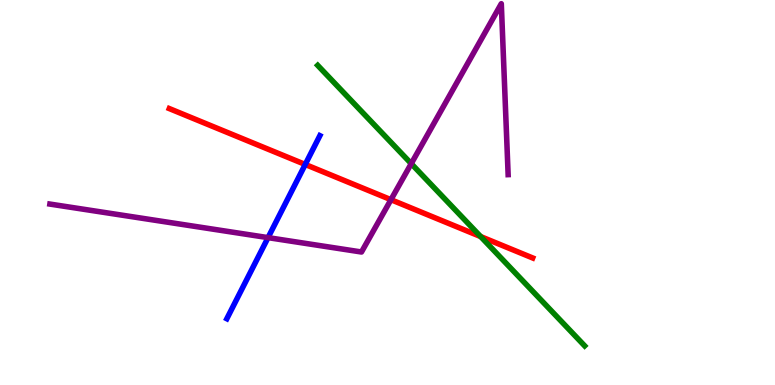[{'lines': ['blue', 'red'], 'intersections': [{'x': 3.94, 'y': 5.73}]}, {'lines': ['green', 'red'], 'intersections': [{'x': 6.2, 'y': 3.86}]}, {'lines': ['purple', 'red'], 'intersections': [{'x': 5.04, 'y': 4.81}]}, {'lines': ['blue', 'green'], 'intersections': []}, {'lines': ['blue', 'purple'], 'intersections': [{'x': 3.46, 'y': 3.83}]}, {'lines': ['green', 'purple'], 'intersections': [{'x': 5.31, 'y': 5.75}]}]